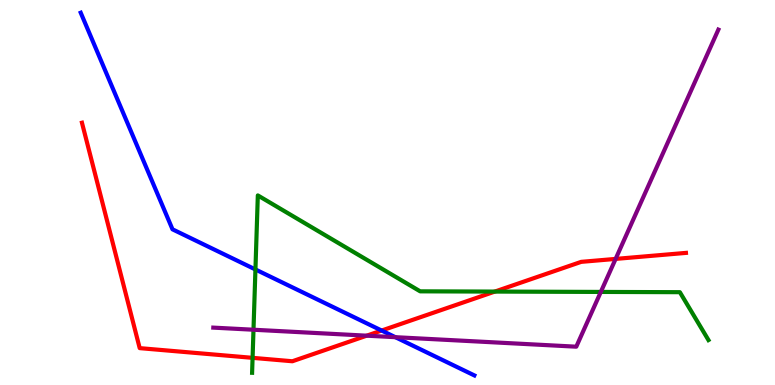[{'lines': ['blue', 'red'], 'intersections': [{'x': 4.92, 'y': 1.41}]}, {'lines': ['green', 'red'], 'intersections': [{'x': 3.26, 'y': 0.705}, {'x': 6.39, 'y': 2.43}]}, {'lines': ['purple', 'red'], 'intersections': [{'x': 4.73, 'y': 1.28}, {'x': 7.94, 'y': 3.28}]}, {'lines': ['blue', 'green'], 'intersections': [{'x': 3.3, 'y': 3.0}]}, {'lines': ['blue', 'purple'], 'intersections': [{'x': 5.1, 'y': 1.24}]}, {'lines': ['green', 'purple'], 'intersections': [{'x': 3.27, 'y': 1.44}, {'x': 7.75, 'y': 2.42}]}]